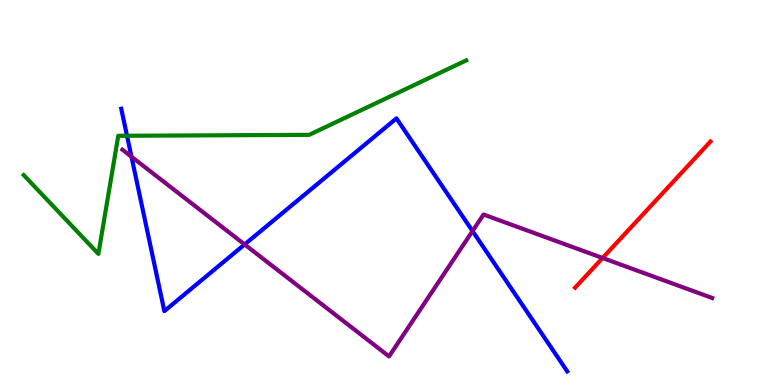[{'lines': ['blue', 'red'], 'intersections': []}, {'lines': ['green', 'red'], 'intersections': []}, {'lines': ['purple', 'red'], 'intersections': [{'x': 7.78, 'y': 3.3}]}, {'lines': ['blue', 'green'], 'intersections': [{'x': 1.64, 'y': 6.47}]}, {'lines': ['blue', 'purple'], 'intersections': [{'x': 1.7, 'y': 5.93}, {'x': 3.16, 'y': 3.65}, {'x': 6.1, 'y': 4.0}]}, {'lines': ['green', 'purple'], 'intersections': []}]